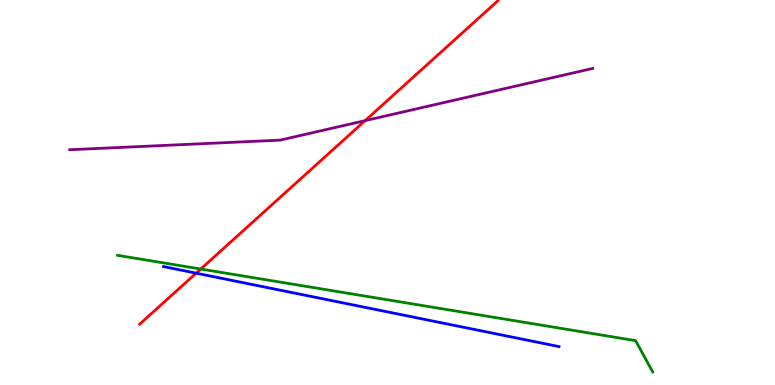[{'lines': ['blue', 'red'], 'intersections': [{'x': 2.53, 'y': 2.9}]}, {'lines': ['green', 'red'], 'intersections': [{'x': 2.59, 'y': 3.01}]}, {'lines': ['purple', 'red'], 'intersections': [{'x': 4.71, 'y': 6.87}]}, {'lines': ['blue', 'green'], 'intersections': []}, {'lines': ['blue', 'purple'], 'intersections': []}, {'lines': ['green', 'purple'], 'intersections': []}]